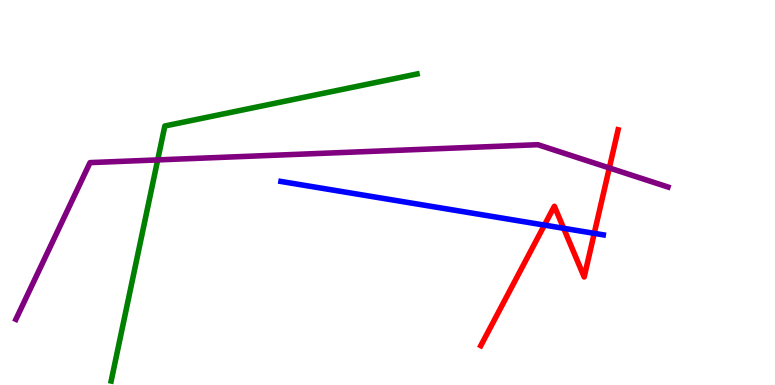[{'lines': ['blue', 'red'], 'intersections': [{'x': 7.02, 'y': 4.15}, {'x': 7.27, 'y': 4.07}, {'x': 7.67, 'y': 3.94}]}, {'lines': ['green', 'red'], 'intersections': []}, {'lines': ['purple', 'red'], 'intersections': [{'x': 7.86, 'y': 5.64}]}, {'lines': ['blue', 'green'], 'intersections': []}, {'lines': ['blue', 'purple'], 'intersections': []}, {'lines': ['green', 'purple'], 'intersections': [{'x': 2.03, 'y': 5.85}]}]